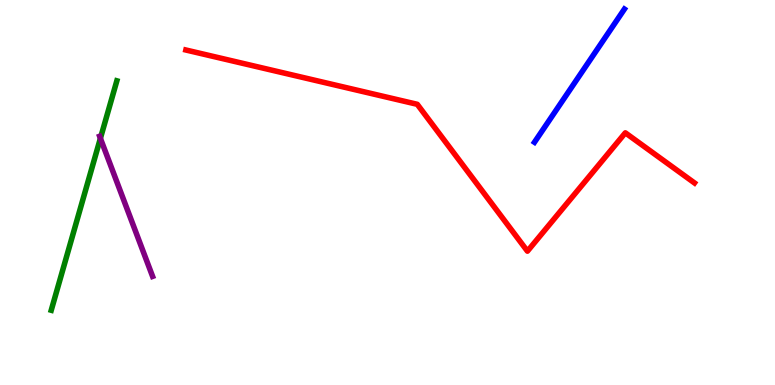[{'lines': ['blue', 'red'], 'intersections': []}, {'lines': ['green', 'red'], 'intersections': []}, {'lines': ['purple', 'red'], 'intersections': []}, {'lines': ['blue', 'green'], 'intersections': []}, {'lines': ['blue', 'purple'], 'intersections': []}, {'lines': ['green', 'purple'], 'intersections': [{'x': 1.3, 'y': 6.41}]}]